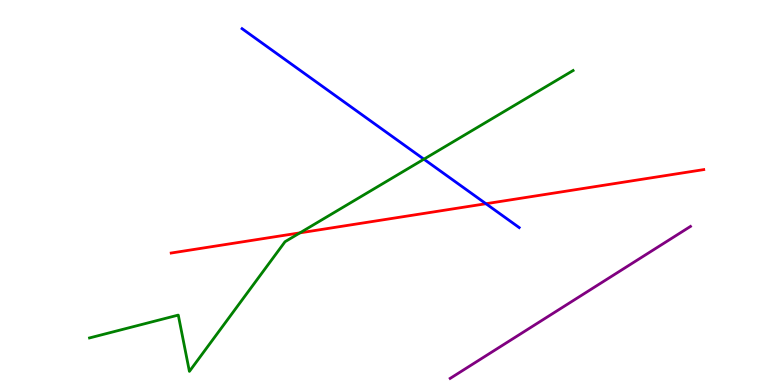[{'lines': ['blue', 'red'], 'intersections': [{'x': 6.27, 'y': 4.71}]}, {'lines': ['green', 'red'], 'intersections': [{'x': 3.87, 'y': 3.95}]}, {'lines': ['purple', 'red'], 'intersections': []}, {'lines': ['blue', 'green'], 'intersections': [{'x': 5.47, 'y': 5.87}]}, {'lines': ['blue', 'purple'], 'intersections': []}, {'lines': ['green', 'purple'], 'intersections': []}]